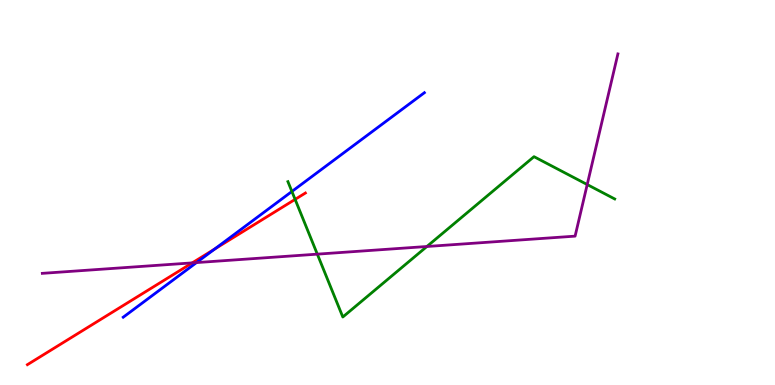[{'lines': ['blue', 'red'], 'intersections': [{'x': 2.77, 'y': 3.53}]}, {'lines': ['green', 'red'], 'intersections': [{'x': 3.81, 'y': 4.82}]}, {'lines': ['purple', 'red'], 'intersections': [{'x': 2.48, 'y': 3.17}]}, {'lines': ['blue', 'green'], 'intersections': [{'x': 3.77, 'y': 5.03}]}, {'lines': ['blue', 'purple'], 'intersections': [{'x': 2.54, 'y': 3.18}]}, {'lines': ['green', 'purple'], 'intersections': [{'x': 4.09, 'y': 3.4}, {'x': 5.51, 'y': 3.6}, {'x': 7.58, 'y': 5.21}]}]